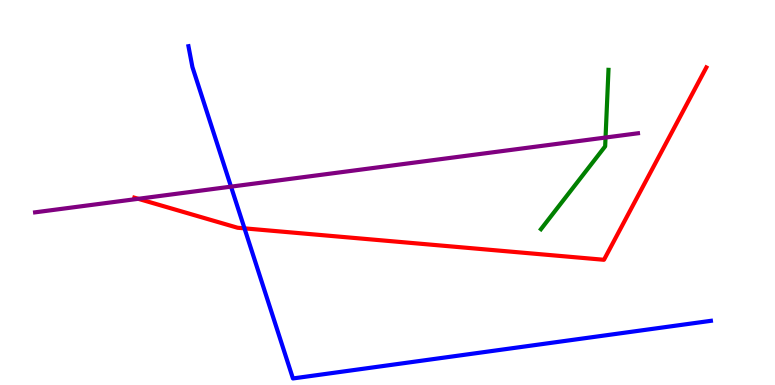[{'lines': ['blue', 'red'], 'intersections': [{'x': 3.15, 'y': 4.07}]}, {'lines': ['green', 'red'], 'intersections': []}, {'lines': ['purple', 'red'], 'intersections': [{'x': 1.78, 'y': 4.84}]}, {'lines': ['blue', 'green'], 'intersections': []}, {'lines': ['blue', 'purple'], 'intersections': [{'x': 2.98, 'y': 5.15}]}, {'lines': ['green', 'purple'], 'intersections': [{'x': 7.81, 'y': 6.43}]}]